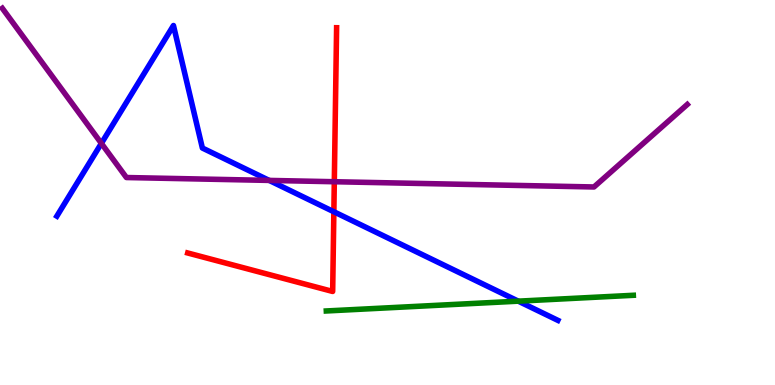[{'lines': ['blue', 'red'], 'intersections': [{'x': 4.31, 'y': 4.5}]}, {'lines': ['green', 'red'], 'intersections': []}, {'lines': ['purple', 'red'], 'intersections': [{'x': 4.31, 'y': 5.28}]}, {'lines': ['blue', 'green'], 'intersections': [{'x': 6.69, 'y': 2.18}]}, {'lines': ['blue', 'purple'], 'intersections': [{'x': 1.31, 'y': 6.28}, {'x': 3.47, 'y': 5.31}]}, {'lines': ['green', 'purple'], 'intersections': []}]